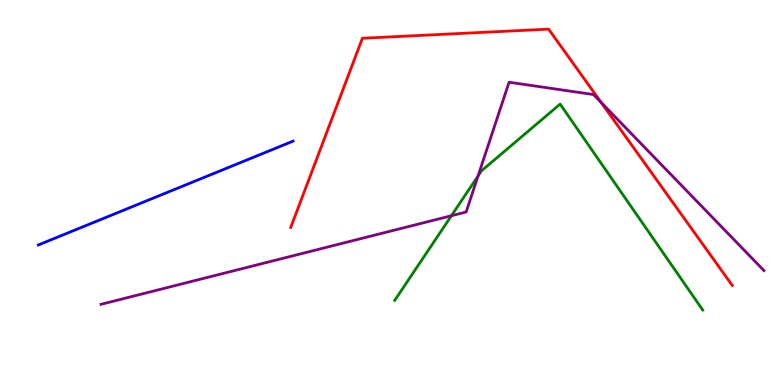[{'lines': ['blue', 'red'], 'intersections': []}, {'lines': ['green', 'red'], 'intersections': []}, {'lines': ['purple', 'red'], 'intersections': [{'x': 7.76, 'y': 7.34}]}, {'lines': ['blue', 'green'], 'intersections': []}, {'lines': ['blue', 'purple'], 'intersections': []}, {'lines': ['green', 'purple'], 'intersections': [{'x': 5.82, 'y': 4.4}, {'x': 6.17, 'y': 5.43}]}]